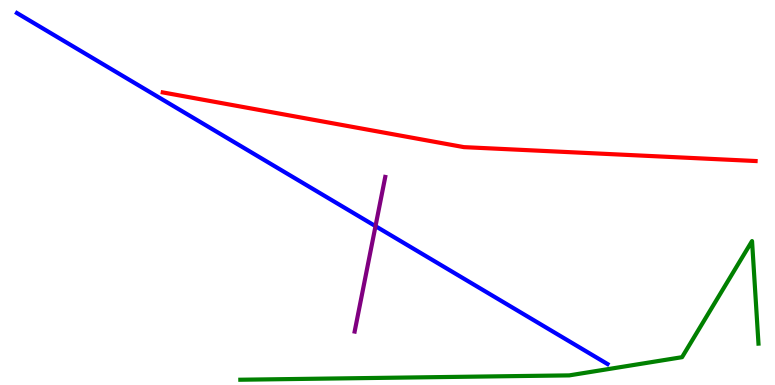[{'lines': ['blue', 'red'], 'intersections': []}, {'lines': ['green', 'red'], 'intersections': []}, {'lines': ['purple', 'red'], 'intersections': []}, {'lines': ['blue', 'green'], 'intersections': []}, {'lines': ['blue', 'purple'], 'intersections': [{'x': 4.85, 'y': 4.13}]}, {'lines': ['green', 'purple'], 'intersections': []}]